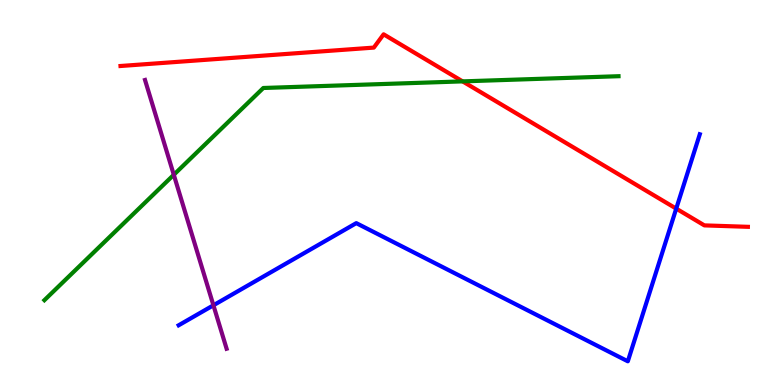[{'lines': ['blue', 'red'], 'intersections': [{'x': 8.73, 'y': 4.58}]}, {'lines': ['green', 'red'], 'intersections': [{'x': 5.97, 'y': 7.89}]}, {'lines': ['purple', 'red'], 'intersections': []}, {'lines': ['blue', 'green'], 'intersections': []}, {'lines': ['blue', 'purple'], 'intersections': [{'x': 2.75, 'y': 2.07}]}, {'lines': ['green', 'purple'], 'intersections': [{'x': 2.24, 'y': 5.46}]}]